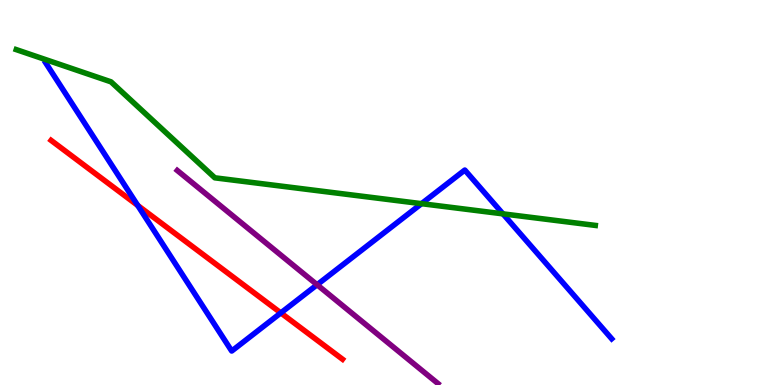[{'lines': ['blue', 'red'], 'intersections': [{'x': 1.78, 'y': 4.66}, {'x': 3.62, 'y': 1.87}]}, {'lines': ['green', 'red'], 'intersections': []}, {'lines': ['purple', 'red'], 'intersections': []}, {'lines': ['blue', 'green'], 'intersections': [{'x': 5.44, 'y': 4.71}, {'x': 6.49, 'y': 4.45}]}, {'lines': ['blue', 'purple'], 'intersections': [{'x': 4.09, 'y': 2.6}]}, {'lines': ['green', 'purple'], 'intersections': []}]